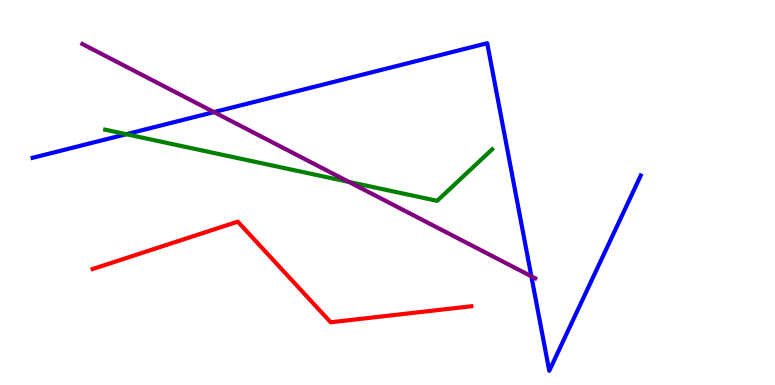[{'lines': ['blue', 'red'], 'intersections': []}, {'lines': ['green', 'red'], 'intersections': []}, {'lines': ['purple', 'red'], 'intersections': []}, {'lines': ['blue', 'green'], 'intersections': [{'x': 1.63, 'y': 6.51}]}, {'lines': ['blue', 'purple'], 'intersections': [{'x': 2.76, 'y': 7.09}, {'x': 6.86, 'y': 2.82}]}, {'lines': ['green', 'purple'], 'intersections': [{'x': 4.5, 'y': 5.27}]}]